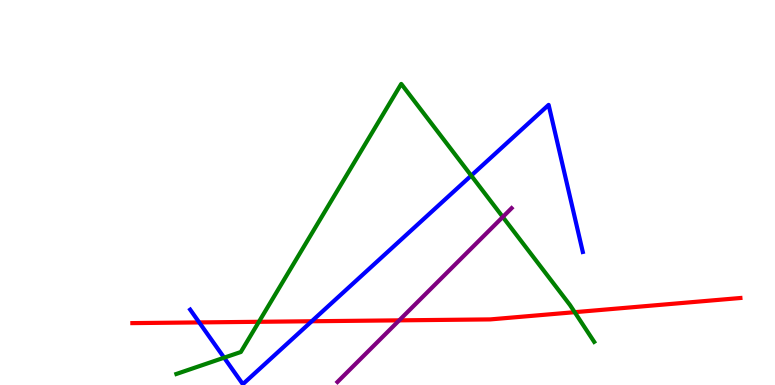[{'lines': ['blue', 'red'], 'intersections': [{'x': 2.57, 'y': 1.63}, {'x': 4.02, 'y': 1.66}]}, {'lines': ['green', 'red'], 'intersections': [{'x': 3.34, 'y': 1.64}, {'x': 7.42, 'y': 1.89}]}, {'lines': ['purple', 'red'], 'intersections': [{'x': 5.15, 'y': 1.68}]}, {'lines': ['blue', 'green'], 'intersections': [{'x': 2.89, 'y': 0.709}, {'x': 6.08, 'y': 5.44}]}, {'lines': ['blue', 'purple'], 'intersections': []}, {'lines': ['green', 'purple'], 'intersections': [{'x': 6.49, 'y': 4.36}]}]